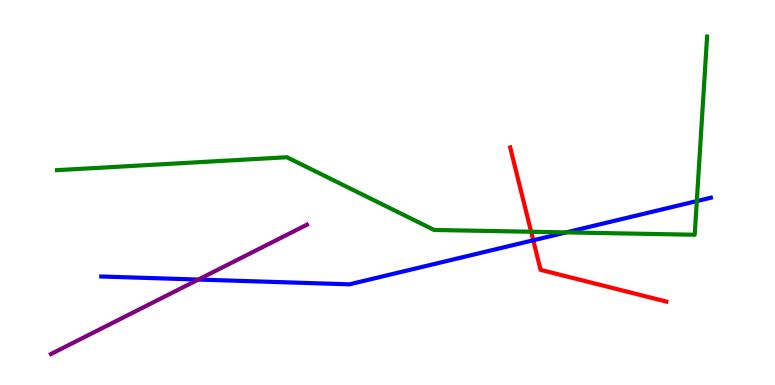[{'lines': ['blue', 'red'], 'intersections': [{'x': 6.88, 'y': 3.76}]}, {'lines': ['green', 'red'], 'intersections': [{'x': 6.85, 'y': 3.98}]}, {'lines': ['purple', 'red'], 'intersections': []}, {'lines': ['blue', 'green'], 'intersections': [{'x': 7.31, 'y': 3.96}, {'x': 8.99, 'y': 4.78}]}, {'lines': ['blue', 'purple'], 'intersections': [{'x': 2.56, 'y': 2.74}]}, {'lines': ['green', 'purple'], 'intersections': []}]